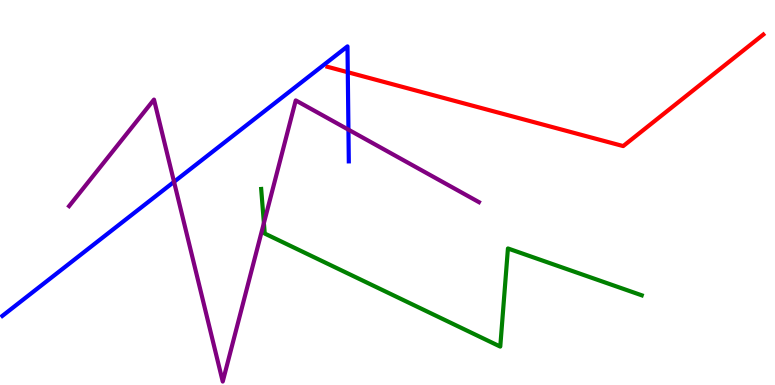[{'lines': ['blue', 'red'], 'intersections': [{'x': 4.49, 'y': 8.12}]}, {'lines': ['green', 'red'], 'intersections': []}, {'lines': ['purple', 'red'], 'intersections': []}, {'lines': ['blue', 'green'], 'intersections': []}, {'lines': ['blue', 'purple'], 'intersections': [{'x': 2.25, 'y': 5.28}, {'x': 4.5, 'y': 6.63}]}, {'lines': ['green', 'purple'], 'intersections': [{'x': 3.41, 'y': 4.21}]}]